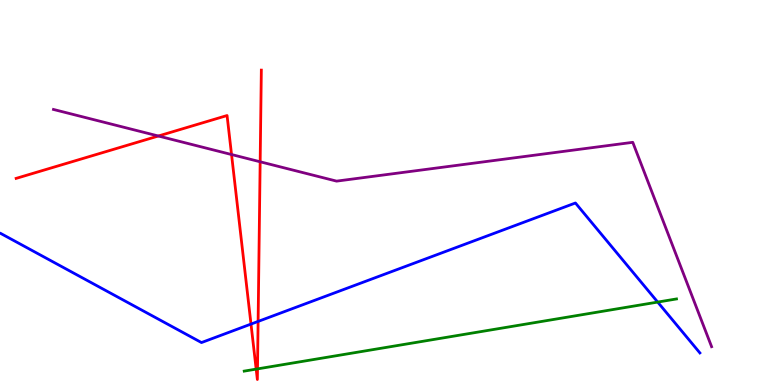[{'lines': ['blue', 'red'], 'intersections': [{'x': 3.24, 'y': 1.58}, {'x': 3.33, 'y': 1.65}]}, {'lines': ['green', 'red'], 'intersections': [{'x': 3.31, 'y': 0.413}, {'x': 3.32, 'y': 0.418}]}, {'lines': ['purple', 'red'], 'intersections': [{'x': 2.04, 'y': 6.47}, {'x': 2.99, 'y': 5.99}, {'x': 3.36, 'y': 5.8}]}, {'lines': ['blue', 'green'], 'intersections': [{'x': 8.49, 'y': 2.15}]}, {'lines': ['blue', 'purple'], 'intersections': []}, {'lines': ['green', 'purple'], 'intersections': []}]